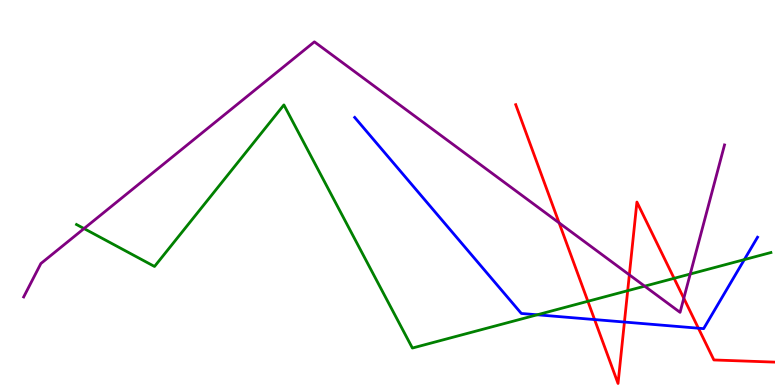[{'lines': ['blue', 'red'], 'intersections': [{'x': 7.67, 'y': 1.7}, {'x': 8.06, 'y': 1.64}, {'x': 9.01, 'y': 1.48}]}, {'lines': ['green', 'red'], 'intersections': [{'x': 7.59, 'y': 2.17}, {'x': 8.1, 'y': 2.45}, {'x': 8.7, 'y': 2.77}]}, {'lines': ['purple', 'red'], 'intersections': [{'x': 7.21, 'y': 4.21}, {'x': 8.12, 'y': 2.86}, {'x': 8.82, 'y': 2.25}]}, {'lines': ['blue', 'green'], 'intersections': [{'x': 6.93, 'y': 1.82}, {'x': 9.6, 'y': 3.26}]}, {'lines': ['blue', 'purple'], 'intersections': []}, {'lines': ['green', 'purple'], 'intersections': [{'x': 1.08, 'y': 4.06}, {'x': 8.32, 'y': 2.57}, {'x': 8.91, 'y': 2.88}]}]